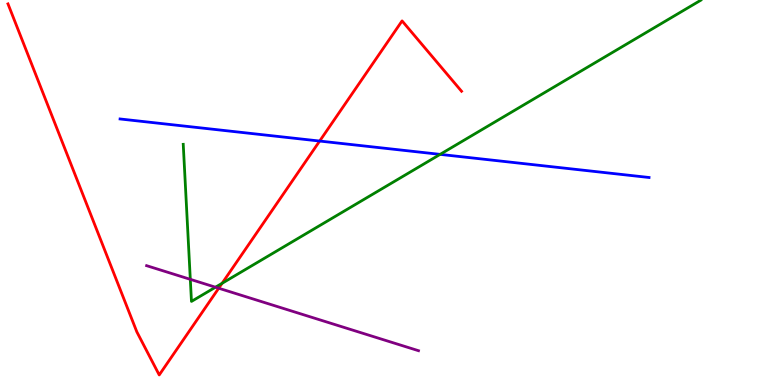[{'lines': ['blue', 'red'], 'intersections': [{'x': 4.12, 'y': 6.34}]}, {'lines': ['green', 'red'], 'intersections': [{'x': 2.87, 'y': 2.64}]}, {'lines': ['purple', 'red'], 'intersections': [{'x': 2.82, 'y': 2.51}]}, {'lines': ['blue', 'green'], 'intersections': [{'x': 5.68, 'y': 5.99}]}, {'lines': ['blue', 'purple'], 'intersections': []}, {'lines': ['green', 'purple'], 'intersections': [{'x': 2.46, 'y': 2.74}, {'x': 2.78, 'y': 2.54}]}]